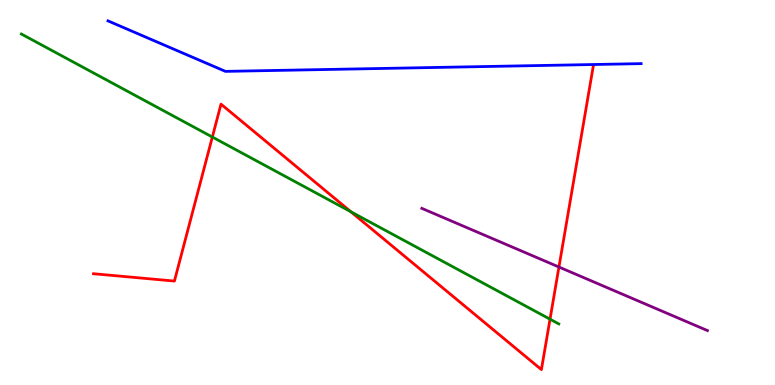[{'lines': ['blue', 'red'], 'intersections': []}, {'lines': ['green', 'red'], 'intersections': [{'x': 2.74, 'y': 6.44}, {'x': 4.53, 'y': 4.5}, {'x': 7.1, 'y': 1.71}]}, {'lines': ['purple', 'red'], 'intersections': [{'x': 7.21, 'y': 3.06}]}, {'lines': ['blue', 'green'], 'intersections': []}, {'lines': ['blue', 'purple'], 'intersections': []}, {'lines': ['green', 'purple'], 'intersections': []}]